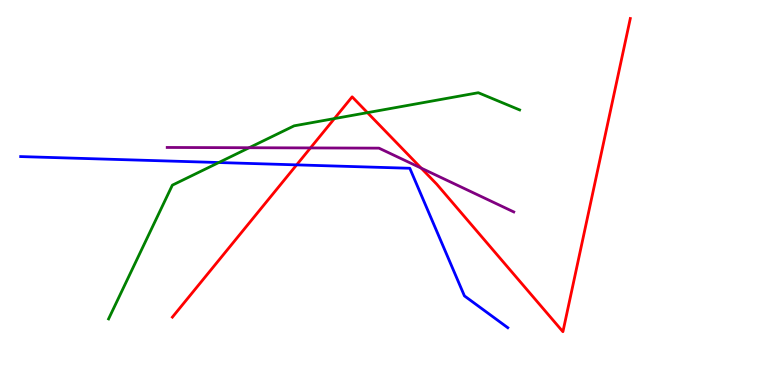[{'lines': ['blue', 'red'], 'intersections': [{'x': 3.83, 'y': 5.72}]}, {'lines': ['green', 'red'], 'intersections': [{'x': 4.31, 'y': 6.92}, {'x': 4.74, 'y': 7.07}]}, {'lines': ['purple', 'red'], 'intersections': [{'x': 4.01, 'y': 6.16}, {'x': 5.43, 'y': 5.63}]}, {'lines': ['blue', 'green'], 'intersections': [{'x': 2.82, 'y': 5.78}]}, {'lines': ['blue', 'purple'], 'intersections': []}, {'lines': ['green', 'purple'], 'intersections': [{'x': 3.22, 'y': 6.16}]}]